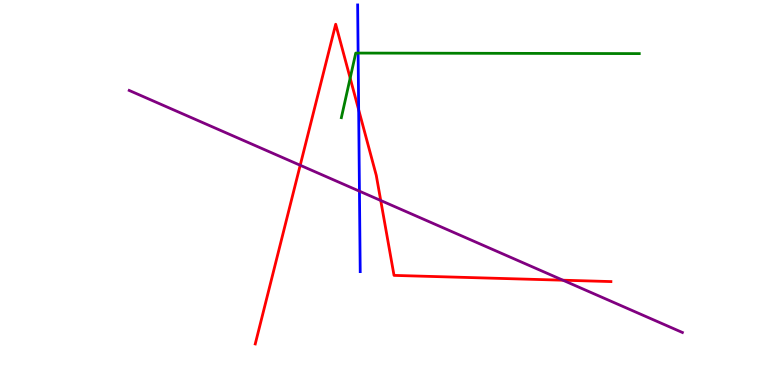[{'lines': ['blue', 'red'], 'intersections': [{'x': 4.63, 'y': 7.15}]}, {'lines': ['green', 'red'], 'intersections': [{'x': 4.52, 'y': 7.97}]}, {'lines': ['purple', 'red'], 'intersections': [{'x': 3.87, 'y': 5.71}, {'x': 4.91, 'y': 4.79}, {'x': 7.26, 'y': 2.72}]}, {'lines': ['blue', 'green'], 'intersections': [{'x': 4.62, 'y': 8.62}]}, {'lines': ['blue', 'purple'], 'intersections': [{'x': 4.64, 'y': 5.03}]}, {'lines': ['green', 'purple'], 'intersections': []}]